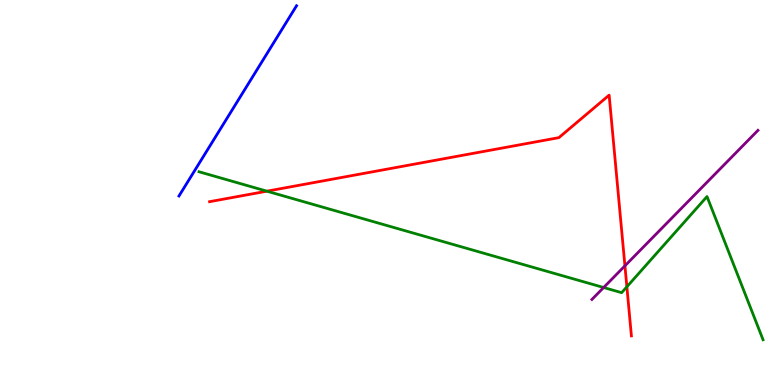[{'lines': ['blue', 'red'], 'intersections': []}, {'lines': ['green', 'red'], 'intersections': [{'x': 3.44, 'y': 5.03}, {'x': 8.09, 'y': 2.55}]}, {'lines': ['purple', 'red'], 'intersections': [{'x': 8.06, 'y': 3.1}]}, {'lines': ['blue', 'green'], 'intersections': []}, {'lines': ['blue', 'purple'], 'intersections': []}, {'lines': ['green', 'purple'], 'intersections': [{'x': 7.79, 'y': 2.53}]}]